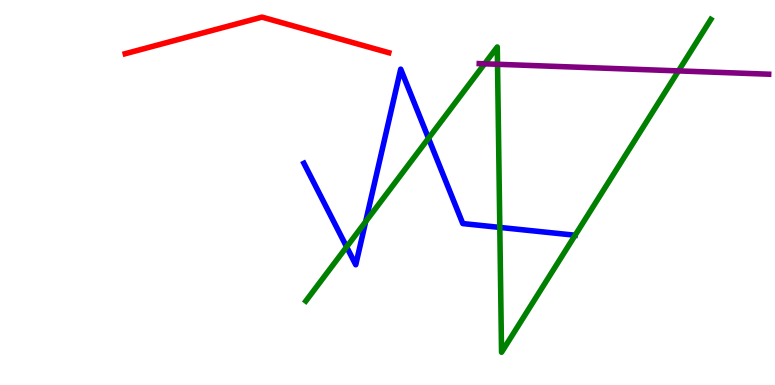[{'lines': ['blue', 'red'], 'intersections': []}, {'lines': ['green', 'red'], 'intersections': []}, {'lines': ['purple', 'red'], 'intersections': []}, {'lines': ['blue', 'green'], 'intersections': [{'x': 4.47, 'y': 3.59}, {'x': 4.72, 'y': 4.24}, {'x': 5.53, 'y': 6.41}, {'x': 6.45, 'y': 4.09}]}, {'lines': ['blue', 'purple'], 'intersections': []}, {'lines': ['green', 'purple'], 'intersections': [{'x': 6.25, 'y': 8.34}, {'x': 6.42, 'y': 8.33}, {'x': 8.75, 'y': 8.16}]}]